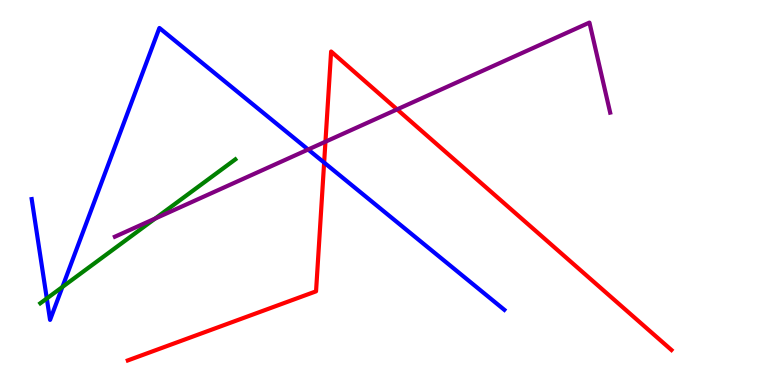[{'lines': ['blue', 'red'], 'intersections': [{'x': 4.18, 'y': 5.78}]}, {'lines': ['green', 'red'], 'intersections': []}, {'lines': ['purple', 'red'], 'intersections': [{'x': 4.2, 'y': 6.32}, {'x': 5.12, 'y': 7.16}]}, {'lines': ['blue', 'green'], 'intersections': [{'x': 0.604, 'y': 2.25}, {'x': 0.805, 'y': 2.55}]}, {'lines': ['blue', 'purple'], 'intersections': [{'x': 3.98, 'y': 6.12}]}, {'lines': ['green', 'purple'], 'intersections': [{'x': 2.0, 'y': 4.32}]}]